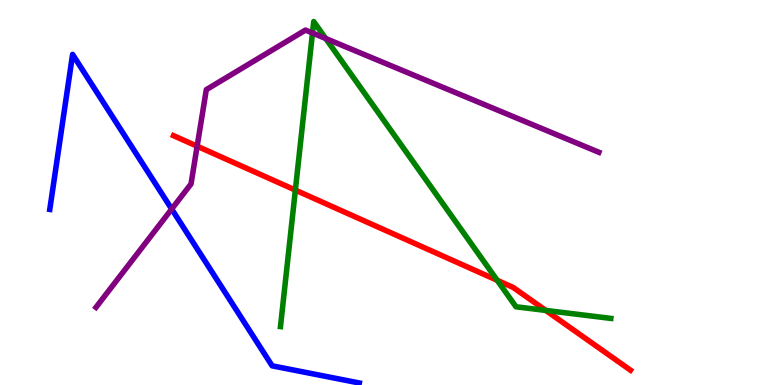[{'lines': ['blue', 'red'], 'intersections': []}, {'lines': ['green', 'red'], 'intersections': [{'x': 3.81, 'y': 5.06}, {'x': 6.42, 'y': 2.72}, {'x': 7.04, 'y': 1.94}]}, {'lines': ['purple', 'red'], 'intersections': [{'x': 2.54, 'y': 6.2}]}, {'lines': ['blue', 'green'], 'intersections': []}, {'lines': ['blue', 'purple'], 'intersections': [{'x': 2.22, 'y': 4.57}]}, {'lines': ['green', 'purple'], 'intersections': [{'x': 4.03, 'y': 9.14}, {'x': 4.2, 'y': 9.0}]}]